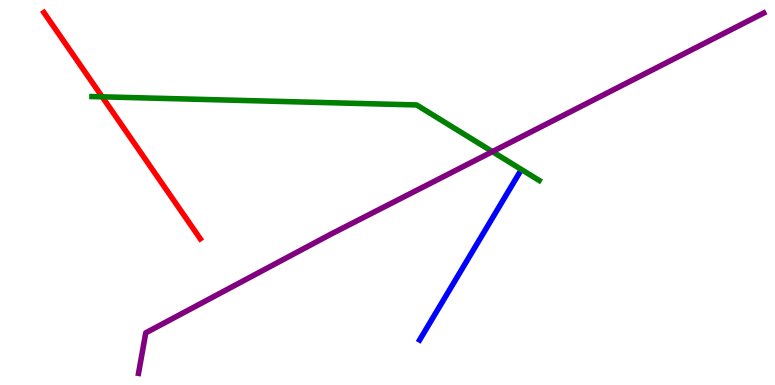[{'lines': ['blue', 'red'], 'intersections': []}, {'lines': ['green', 'red'], 'intersections': [{'x': 1.32, 'y': 7.48}]}, {'lines': ['purple', 'red'], 'intersections': []}, {'lines': ['blue', 'green'], 'intersections': []}, {'lines': ['blue', 'purple'], 'intersections': []}, {'lines': ['green', 'purple'], 'intersections': [{'x': 6.35, 'y': 6.06}]}]